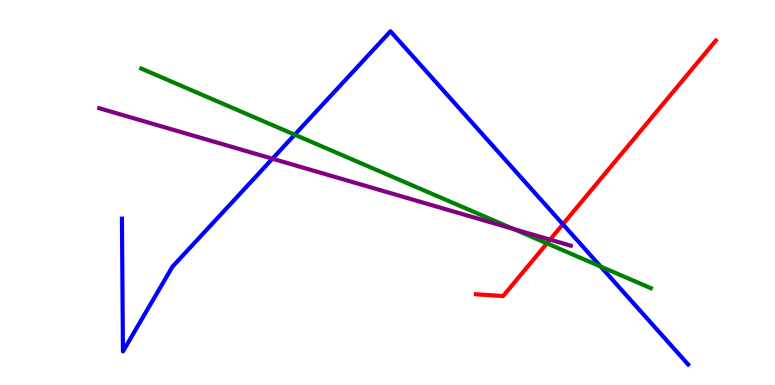[{'lines': ['blue', 'red'], 'intersections': [{'x': 7.26, 'y': 4.18}]}, {'lines': ['green', 'red'], 'intersections': [{'x': 7.06, 'y': 3.68}]}, {'lines': ['purple', 'red'], 'intersections': [{'x': 7.1, 'y': 3.78}]}, {'lines': ['blue', 'green'], 'intersections': [{'x': 3.8, 'y': 6.5}, {'x': 7.75, 'y': 3.08}]}, {'lines': ['blue', 'purple'], 'intersections': [{'x': 3.52, 'y': 5.88}]}, {'lines': ['green', 'purple'], 'intersections': [{'x': 6.63, 'y': 4.05}]}]